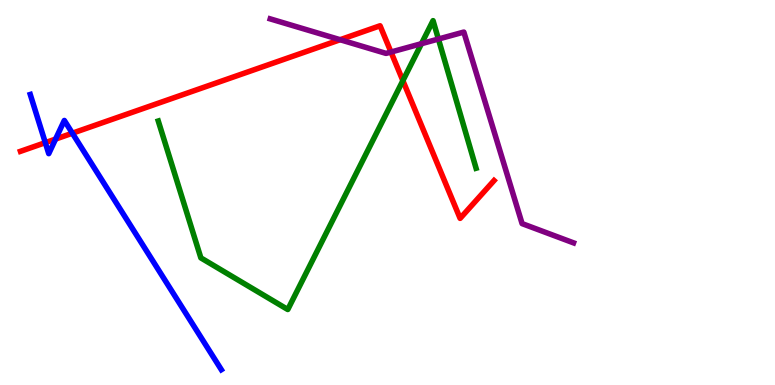[{'lines': ['blue', 'red'], 'intersections': [{'x': 0.585, 'y': 6.29}, {'x': 0.717, 'y': 6.39}, {'x': 0.934, 'y': 6.54}]}, {'lines': ['green', 'red'], 'intersections': [{'x': 5.2, 'y': 7.91}]}, {'lines': ['purple', 'red'], 'intersections': [{'x': 4.39, 'y': 8.97}, {'x': 5.05, 'y': 8.65}]}, {'lines': ['blue', 'green'], 'intersections': []}, {'lines': ['blue', 'purple'], 'intersections': []}, {'lines': ['green', 'purple'], 'intersections': [{'x': 5.44, 'y': 8.87}, {'x': 5.66, 'y': 8.99}]}]